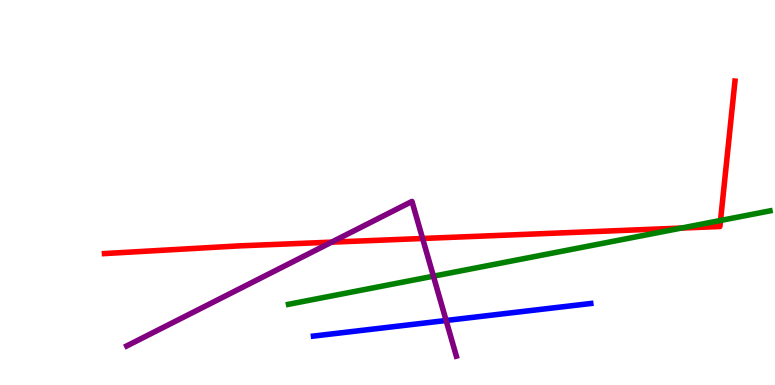[{'lines': ['blue', 'red'], 'intersections': []}, {'lines': ['green', 'red'], 'intersections': [{'x': 8.79, 'y': 4.08}, {'x': 9.3, 'y': 4.27}]}, {'lines': ['purple', 'red'], 'intersections': [{'x': 4.28, 'y': 3.71}, {'x': 5.45, 'y': 3.81}]}, {'lines': ['blue', 'green'], 'intersections': []}, {'lines': ['blue', 'purple'], 'intersections': [{'x': 5.76, 'y': 1.68}]}, {'lines': ['green', 'purple'], 'intersections': [{'x': 5.59, 'y': 2.83}]}]